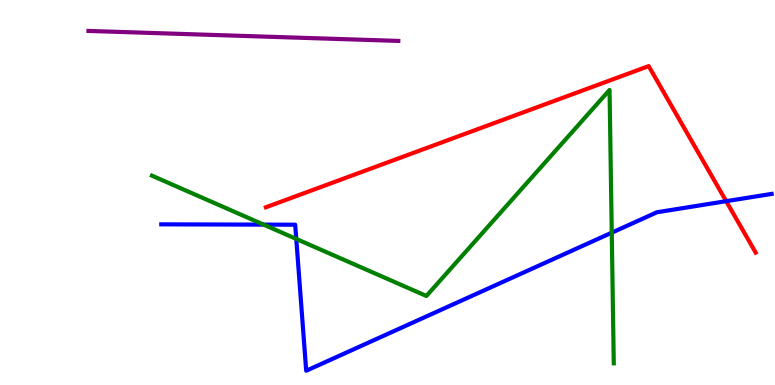[{'lines': ['blue', 'red'], 'intersections': [{'x': 9.37, 'y': 4.77}]}, {'lines': ['green', 'red'], 'intersections': []}, {'lines': ['purple', 'red'], 'intersections': []}, {'lines': ['blue', 'green'], 'intersections': [{'x': 3.4, 'y': 4.17}, {'x': 3.82, 'y': 3.79}, {'x': 7.89, 'y': 3.96}]}, {'lines': ['blue', 'purple'], 'intersections': []}, {'lines': ['green', 'purple'], 'intersections': []}]